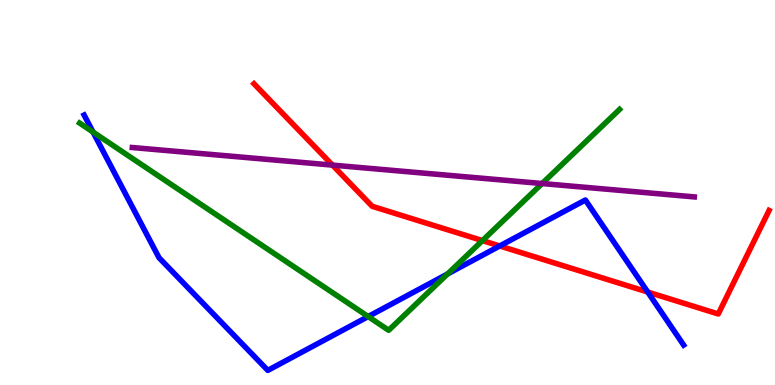[{'lines': ['blue', 'red'], 'intersections': [{'x': 6.45, 'y': 3.61}, {'x': 8.36, 'y': 2.42}]}, {'lines': ['green', 'red'], 'intersections': [{'x': 6.22, 'y': 3.75}]}, {'lines': ['purple', 'red'], 'intersections': [{'x': 4.29, 'y': 5.71}]}, {'lines': ['blue', 'green'], 'intersections': [{'x': 1.2, 'y': 6.57}, {'x': 4.75, 'y': 1.78}, {'x': 5.77, 'y': 2.88}]}, {'lines': ['blue', 'purple'], 'intersections': []}, {'lines': ['green', 'purple'], 'intersections': [{'x': 6.99, 'y': 5.23}]}]